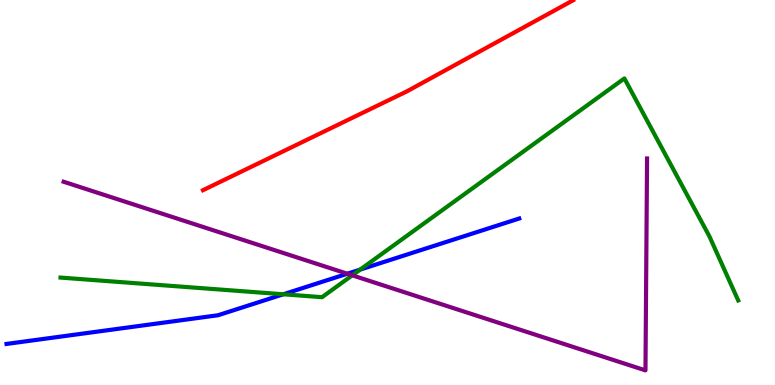[{'lines': ['blue', 'red'], 'intersections': []}, {'lines': ['green', 'red'], 'intersections': []}, {'lines': ['purple', 'red'], 'intersections': []}, {'lines': ['blue', 'green'], 'intersections': [{'x': 3.66, 'y': 2.36}, {'x': 4.65, 'y': 3.0}]}, {'lines': ['blue', 'purple'], 'intersections': [{'x': 4.48, 'y': 2.89}]}, {'lines': ['green', 'purple'], 'intersections': [{'x': 4.55, 'y': 2.85}]}]